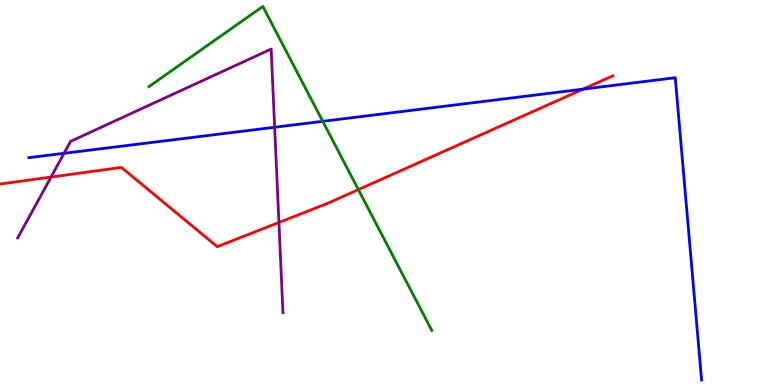[{'lines': ['blue', 'red'], 'intersections': [{'x': 7.52, 'y': 7.69}]}, {'lines': ['green', 'red'], 'intersections': [{'x': 4.62, 'y': 5.07}]}, {'lines': ['purple', 'red'], 'intersections': [{'x': 0.659, 'y': 5.4}, {'x': 3.6, 'y': 4.22}]}, {'lines': ['blue', 'green'], 'intersections': [{'x': 4.16, 'y': 6.85}]}, {'lines': ['blue', 'purple'], 'intersections': [{'x': 0.826, 'y': 6.02}, {'x': 3.54, 'y': 6.69}]}, {'lines': ['green', 'purple'], 'intersections': []}]